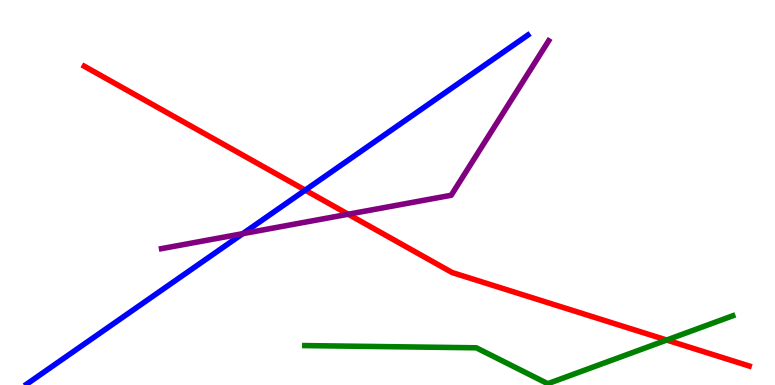[{'lines': ['blue', 'red'], 'intersections': [{'x': 3.94, 'y': 5.06}]}, {'lines': ['green', 'red'], 'intersections': [{'x': 8.6, 'y': 1.17}]}, {'lines': ['purple', 'red'], 'intersections': [{'x': 4.49, 'y': 4.44}]}, {'lines': ['blue', 'green'], 'intersections': []}, {'lines': ['blue', 'purple'], 'intersections': [{'x': 3.13, 'y': 3.93}]}, {'lines': ['green', 'purple'], 'intersections': []}]